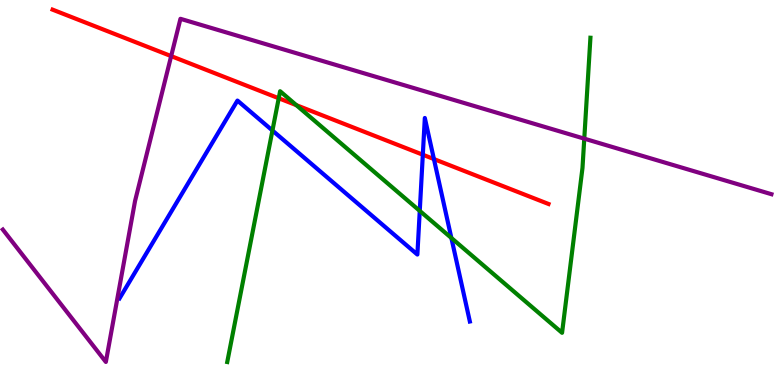[{'lines': ['blue', 'red'], 'intersections': [{'x': 5.46, 'y': 5.98}, {'x': 5.6, 'y': 5.87}]}, {'lines': ['green', 'red'], 'intersections': [{'x': 3.6, 'y': 7.45}, {'x': 3.82, 'y': 7.27}]}, {'lines': ['purple', 'red'], 'intersections': [{'x': 2.21, 'y': 8.54}]}, {'lines': ['blue', 'green'], 'intersections': [{'x': 3.52, 'y': 6.61}, {'x': 5.42, 'y': 4.52}, {'x': 5.82, 'y': 3.82}]}, {'lines': ['blue', 'purple'], 'intersections': []}, {'lines': ['green', 'purple'], 'intersections': [{'x': 7.54, 'y': 6.4}]}]